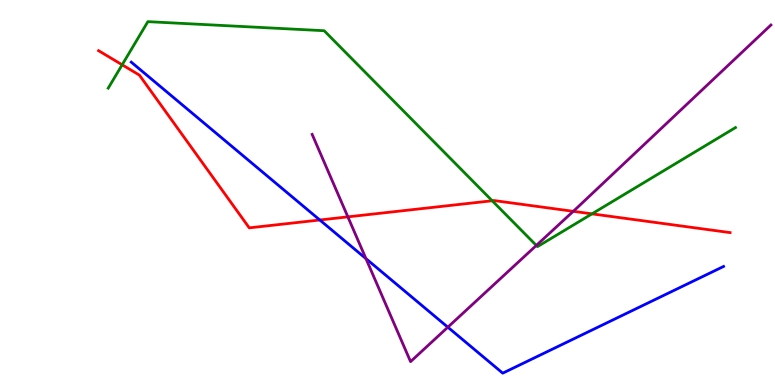[{'lines': ['blue', 'red'], 'intersections': [{'x': 4.13, 'y': 4.29}]}, {'lines': ['green', 'red'], 'intersections': [{'x': 1.58, 'y': 8.32}, {'x': 6.35, 'y': 4.79}, {'x': 7.64, 'y': 4.45}]}, {'lines': ['purple', 'red'], 'intersections': [{'x': 4.49, 'y': 4.37}, {'x': 7.4, 'y': 4.51}]}, {'lines': ['blue', 'green'], 'intersections': []}, {'lines': ['blue', 'purple'], 'intersections': [{'x': 4.72, 'y': 3.28}, {'x': 5.78, 'y': 1.5}]}, {'lines': ['green', 'purple'], 'intersections': [{'x': 6.92, 'y': 3.63}]}]